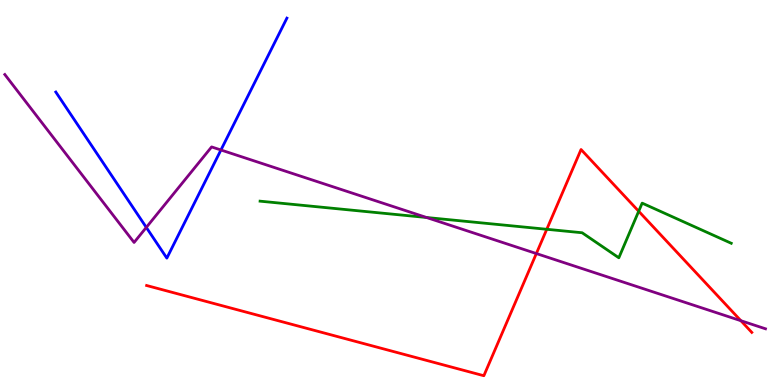[{'lines': ['blue', 'red'], 'intersections': []}, {'lines': ['green', 'red'], 'intersections': [{'x': 7.06, 'y': 4.04}, {'x': 8.24, 'y': 4.51}]}, {'lines': ['purple', 'red'], 'intersections': [{'x': 6.92, 'y': 3.41}, {'x': 9.56, 'y': 1.67}]}, {'lines': ['blue', 'green'], 'intersections': []}, {'lines': ['blue', 'purple'], 'intersections': [{'x': 1.89, 'y': 4.09}, {'x': 2.85, 'y': 6.1}]}, {'lines': ['green', 'purple'], 'intersections': [{'x': 5.5, 'y': 4.35}]}]